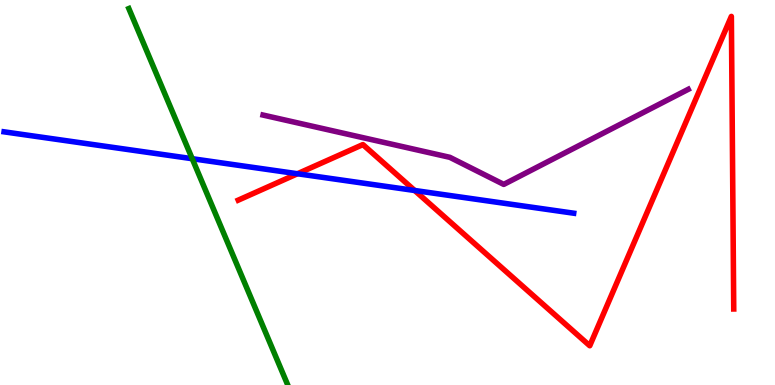[{'lines': ['blue', 'red'], 'intersections': [{'x': 3.84, 'y': 5.49}, {'x': 5.35, 'y': 5.05}]}, {'lines': ['green', 'red'], 'intersections': []}, {'lines': ['purple', 'red'], 'intersections': []}, {'lines': ['blue', 'green'], 'intersections': [{'x': 2.48, 'y': 5.88}]}, {'lines': ['blue', 'purple'], 'intersections': []}, {'lines': ['green', 'purple'], 'intersections': []}]